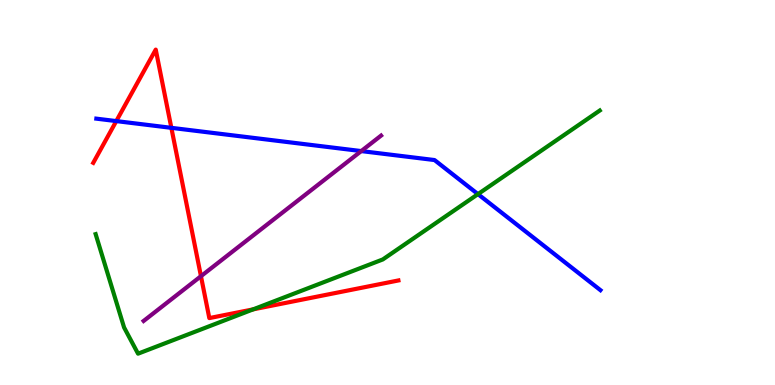[{'lines': ['blue', 'red'], 'intersections': [{'x': 1.5, 'y': 6.85}, {'x': 2.21, 'y': 6.68}]}, {'lines': ['green', 'red'], 'intersections': [{'x': 3.27, 'y': 1.96}]}, {'lines': ['purple', 'red'], 'intersections': [{'x': 2.59, 'y': 2.83}]}, {'lines': ['blue', 'green'], 'intersections': [{'x': 6.17, 'y': 4.96}]}, {'lines': ['blue', 'purple'], 'intersections': [{'x': 4.66, 'y': 6.08}]}, {'lines': ['green', 'purple'], 'intersections': []}]